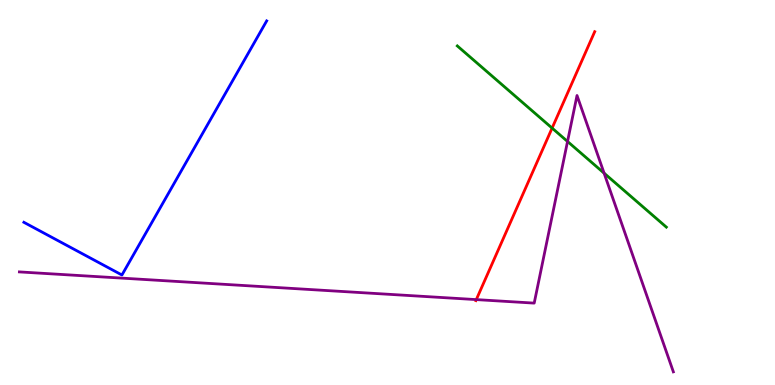[{'lines': ['blue', 'red'], 'intersections': []}, {'lines': ['green', 'red'], 'intersections': [{'x': 7.12, 'y': 6.67}]}, {'lines': ['purple', 'red'], 'intersections': [{'x': 6.15, 'y': 2.22}]}, {'lines': ['blue', 'green'], 'intersections': []}, {'lines': ['blue', 'purple'], 'intersections': []}, {'lines': ['green', 'purple'], 'intersections': [{'x': 7.32, 'y': 6.33}, {'x': 7.79, 'y': 5.5}]}]